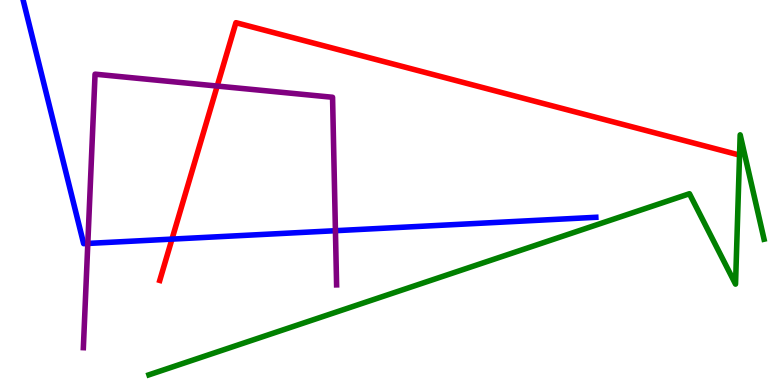[{'lines': ['blue', 'red'], 'intersections': [{'x': 2.22, 'y': 3.79}]}, {'lines': ['green', 'red'], 'intersections': []}, {'lines': ['purple', 'red'], 'intersections': [{'x': 2.8, 'y': 7.76}]}, {'lines': ['blue', 'green'], 'intersections': []}, {'lines': ['blue', 'purple'], 'intersections': [{'x': 1.13, 'y': 3.68}, {'x': 4.33, 'y': 4.01}]}, {'lines': ['green', 'purple'], 'intersections': []}]